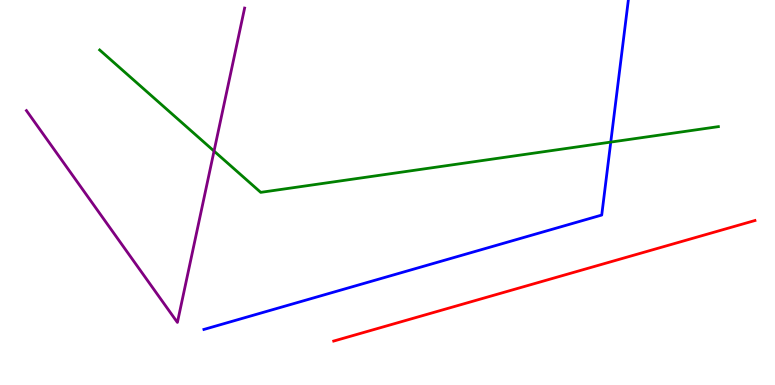[{'lines': ['blue', 'red'], 'intersections': []}, {'lines': ['green', 'red'], 'intersections': []}, {'lines': ['purple', 'red'], 'intersections': []}, {'lines': ['blue', 'green'], 'intersections': [{'x': 7.88, 'y': 6.31}]}, {'lines': ['blue', 'purple'], 'intersections': []}, {'lines': ['green', 'purple'], 'intersections': [{'x': 2.76, 'y': 6.08}]}]